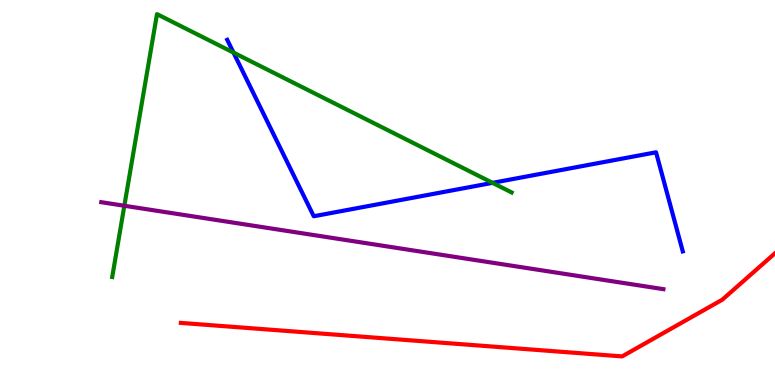[{'lines': ['blue', 'red'], 'intersections': []}, {'lines': ['green', 'red'], 'intersections': []}, {'lines': ['purple', 'red'], 'intersections': []}, {'lines': ['blue', 'green'], 'intersections': [{'x': 3.01, 'y': 8.63}, {'x': 6.36, 'y': 5.25}]}, {'lines': ['blue', 'purple'], 'intersections': []}, {'lines': ['green', 'purple'], 'intersections': [{'x': 1.6, 'y': 4.66}]}]